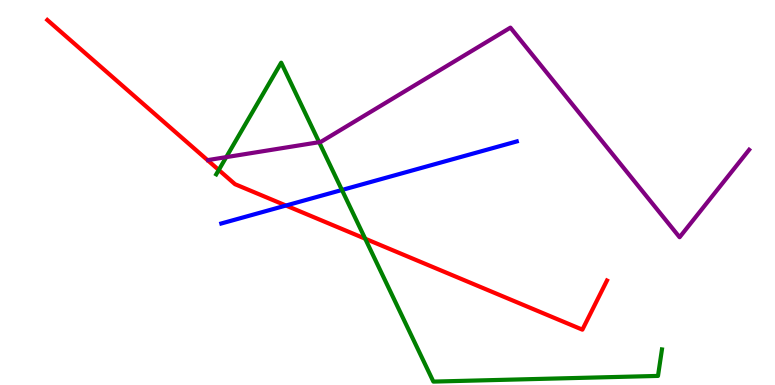[{'lines': ['blue', 'red'], 'intersections': [{'x': 3.69, 'y': 4.66}]}, {'lines': ['green', 'red'], 'intersections': [{'x': 2.82, 'y': 5.58}, {'x': 4.71, 'y': 3.8}]}, {'lines': ['purple', 'red'], 'intersections': []}, {'lines': ['blue', 'green'], 'intersections': [{'x': 4.41, 'y': 5.07}]}, {'lines': ['blue', 'purple'], 'intersections': []}, {'lines': ['green', 'purple'], 'intersections': [{'x': 2.92, 'y': 5.92}, {'x': 4.12, 'y': 6.31}]}]